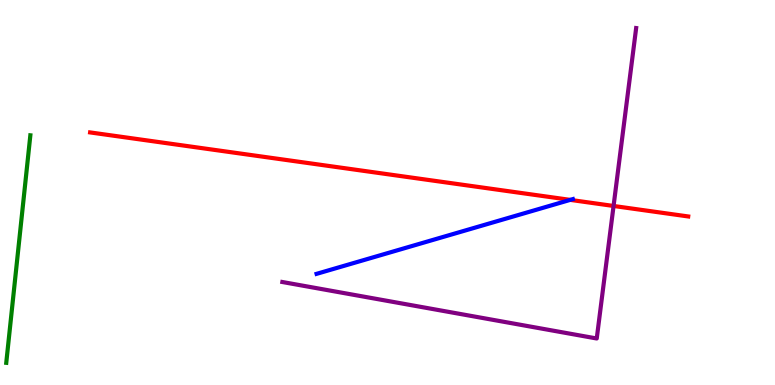[{'lines': ['blue', 'red'], 'intersections': [{'x': 7.36, 'y': 4.81}]}, {'lines': ['green', 'red'], 'intersections': []}, {'lines': ['purple', 'red'], 'intersections': [{'x': 7.92, 'y': 4.65}]}, {'lines': ['blue', 'green'], 'intersections': []}, {'lines': ['blue', 'purple'], 'intersections': []}, {'lines': ['green', 'purple'], 'intersections': []}]